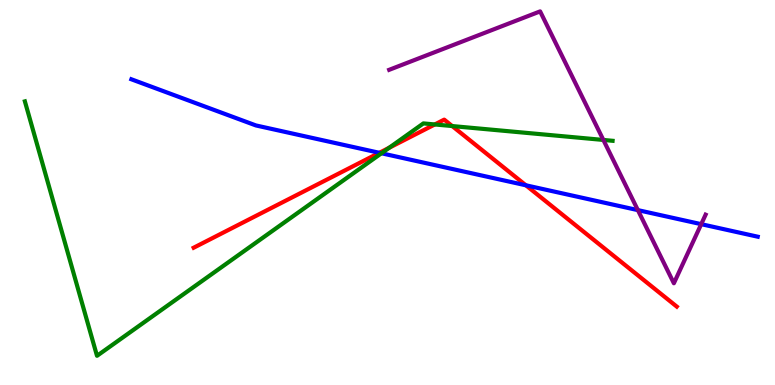[{'lines': ['blue', 'red'], 'intersections': [{'x': 4.89, 'y': 6.03}, {'x': 6.79, 'y': 5.19}]}, {'lines': ['green', 'red'], 'intersections': [{'x': 5.02, 'y': 6.16}, {'x': 5.61, 'y': 6.77}, {'x': 5.83, 'y': 6.73}]}, {'lines': ['purple', 'red'], 'intersections': []}, {'lines': ['blue', 'green'], 'intersections': [{'x': 4.92, 'y': 6.02}]}, {'lines': ['blue', 'purple'], 'intersections': [{'x': 8.23, 'y': 4.54}, {'x': 9.05, 'y': 4.18}]}, {'lines': ['green', 'purple'], 'intersections': [{'x': 7.79, 'y': 6.37}]}]